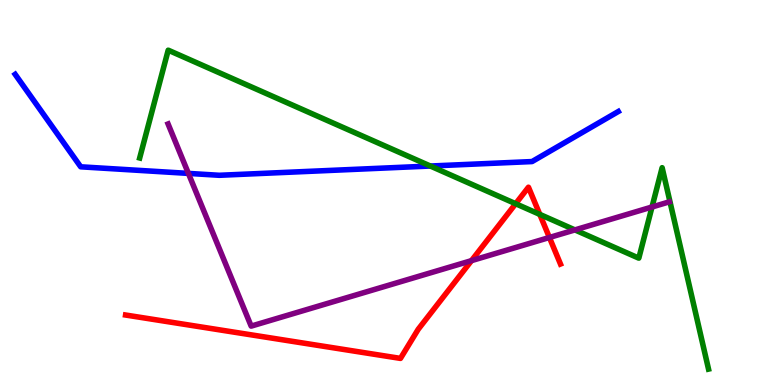[{'lines': ['blue', 'red'], 'intersections': []}, {'lines': ['green', 'red'], 'intersections': [{'x': 6.65, 'y': 4.71}, {'x': 6.97, 'y': 4.43}]}, {'lines': ['purple', 'red'], 'intersections': [{'x': 6.08, 'y': 3.23}, {'x': 7.09, 'y': 3.83}]}, {'lines': ['blue', 'green'], 'intersections': [{'x': 5.55, 'y': 5.69}]}, {'lines': ['blue', 'purple'], 'intersections': [{'x': 2.43, 'y': 5.5}]}, {'lines': ['green', 'purple'], 'intersections': [{'x': 7.42, 'y': 4.03}, {'x': 8.41, 'y': 4.62}]}]